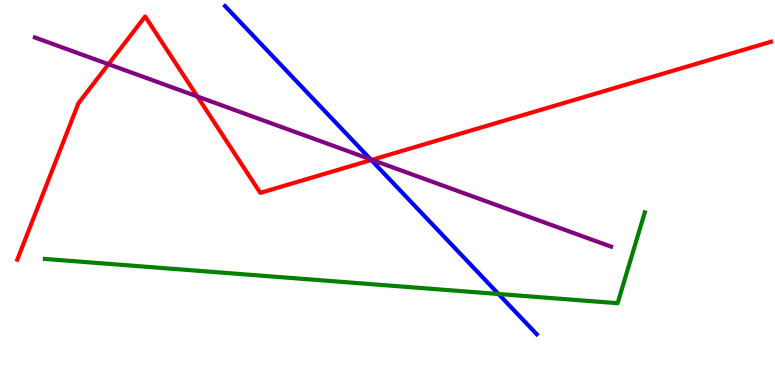[{'lines': ['blue', 'red'], 'intersections': [{'x': 4.79, 'y': 5.84}]}, {'lines': ['green', 'red'], 'intersections': []}, {'lines': ['purple', 'red'], 'intersections': [{'x': 1.4, 'y': 8.33}, {'x': 2.55, 'y': 7.49}, {'x': 4.8, 'y': 5.85}]}, {'lines': ['blue', 'green'], 'intersections': [{'x': 6.43, 'y': 2.36}]}, {'lines': ['blue', 'purple'], 'intersections': [{'x': 4.78, 'y': 5.86}]}, {'lines': ['green', 'purple'], 'intersections': []}]